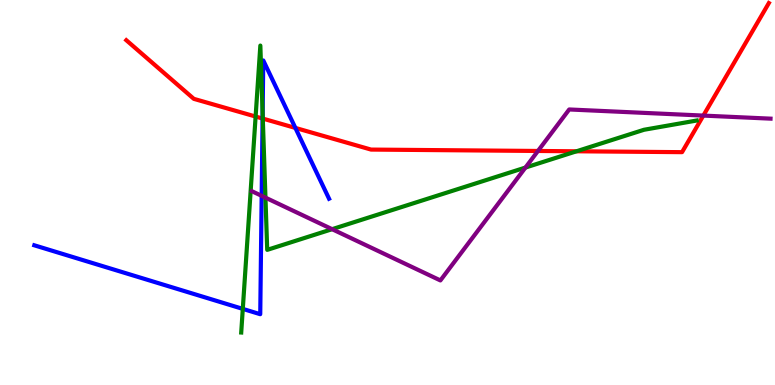[{'lines': ['blue', 'red'], 'intersections': [{'x': 3.39, 'y': 6.92}, {'x': 3.81, 'y': 6.68}]}, {'lines': ['green', 'red'], 'intersections': [{'x': 3.3, 'y': 6.97}, {'x': 3.39, 'y': 6.92}, {'x': 7.44, 'y': 6.07}]}, {'lines': ['purple', 'red'], 'intersections': [{'x': 6.94, 'y': 6.08}, {'x': 9.08, 'y': 7.0}]}, {'lines': ['blue', 'green'], 'intersections': [{'x': 3.13, 'y': 1.98}, {'x': 3.39, 'y': 7.05}]}, {'lines': ['blue', 'purple'], 'intersections': [{'x': 3.38, 'y': 4.91}]}, {'lines': ['green', 'purple'], 'intersections': [{'x': 3.43, 'y': 4.87}, {'x': 4.29, 'y': 4.05}, {'x': 6.78, 'y': 5.65}]}]